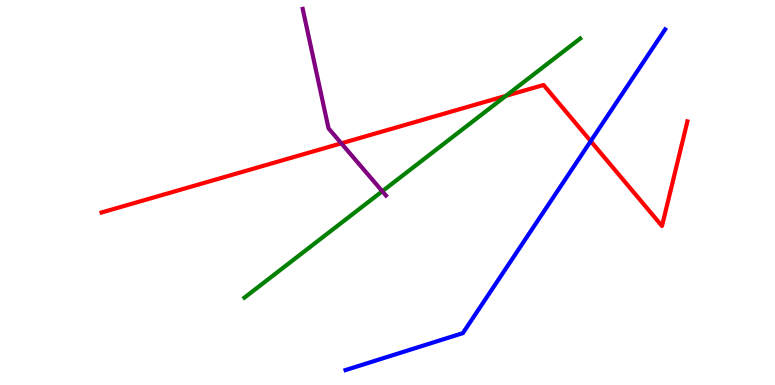[{'lines': ['blue', 'red'], 'intersections': [{'x': 7.62, 'y': 6.33}]}, {'lines': ['green', 'red'], 'intersections': [{'x': 6.53, 'y': 7.51}]}, {'lines': ['purple', 'red'], 'intersections': [{'x': 4.4, 'y': 6.28}]}, {'lines': ['blue', 'green'], 'intersections': []}, {'lines': ['blue', 'purple'], 'intersections': []}, {'lines': ['green', 'purple'], 'intersections': [{'x': 4.93, 'y': 5.03}]}]